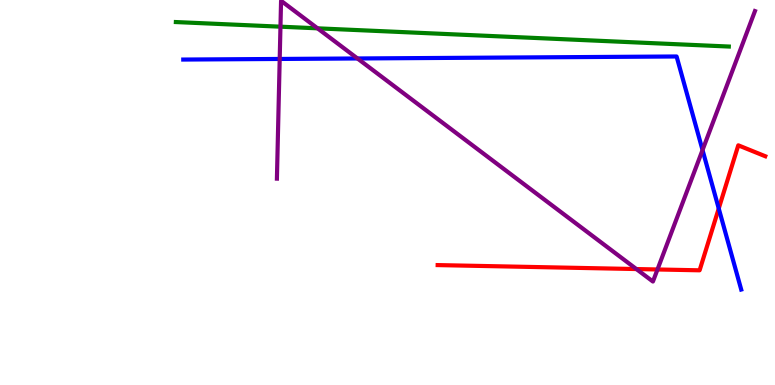[{'lines': ['blue', 'red'], 'intersections': [{'x': 9.27, 'y': 4.58}]}, {'lines': ['green', 'red'], 'intersections': []}, {'lines': ['purple', 'red'], 'intersections': [{'x': 8.21, 'y': 3.01}, {'x': 8.48, 'y': 3.0}]}, {'lines': ['blue', 'green'], 'intersections': []}, {'lines': ['blue', 'purple'], 'intersections': [{'x': 3.61, 'y': 8.47}, {'x': 4.61, 'y': 8.48}, {'x': 9.07, 'y': 6.1}]}, {'lines': ['green', 'purple'], 'intersections': [{'x': 3.62, 'y': 9.31}, {'x': 4.1, 'y': 9.26}]}]